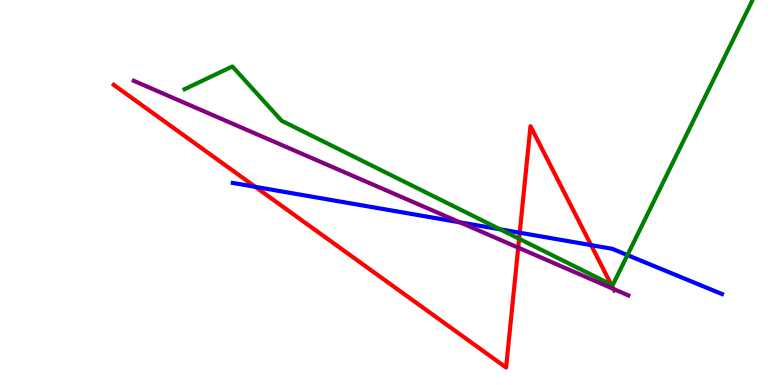[{'lines': ['blue', 'red'], 'intersections': [{'x': 3.29, 'y': 5.15}, {'x': 6.71, 'y': 3.96}, {'x': 7.63, 'y': 3.63}]}, {'lines': ['green', 'red'], 'intersections': [{'x': 6.7, 'y': 3.8}, {'x': 7.89, 'y': 2.61}]}, {'lines': ['purple', 'red'], 'intersections': [{'x': 6.69, 'y': 3.57}, {'x': 7.92, 'y': 2.5}]}, {'lines': ['blue', 'green'], 'intersections': [{'x': 6.45, 'y': 4.04}, {'x': 8.1, 'y': 3.37}]}, {'lines': ['blue', 'purple'], 'intersections': [{'x': 5.94, 'y': 4.22}]}, {'lines': ['green', 'purple'], 'intersections': []}]